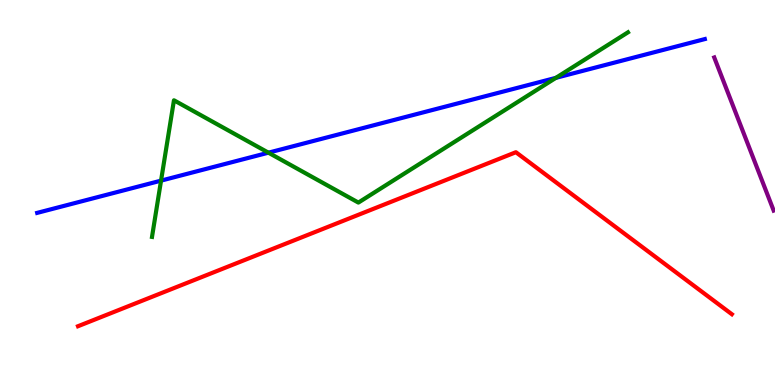[{'lines': ['blue', 'red'], 'intersections': []}, {'lines': ['green', 'red'], 'intersections': []}, {'lines': ['purple', 'red'], 'intersections': []}, {'lines': ['blue', 'green'], 'intersections': [{'x': 2.08, 'y': 5.31}, {'x': 3.46, 'y': 6.03}, {'x': 7.17, 'y': 7.98}]}, {'lines': ['blue', 'purple'], 'intersections': []}, {'lines': ['green', 'purple'], 'intersections': []}]